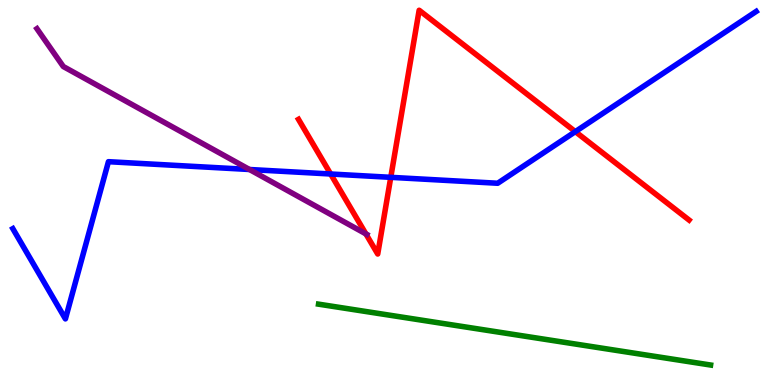[{'lines': ['blue', 'red'], 'intersections': [{'x': 4.27, 'y': 5.48}, {'x': 5.04, 'y': 5.39}, {'x': 7.42, 'y': 6.58}]}, {'lines': ['green', 'red'], 'intersections': []}, {'lines': ['purple', 'red'], 'intersections': [{'x': 4.72, 'y': 3.93}]}, {'lines': ['blue', 'green'], 'intersections': []}, {'lines': ['blue', 'purple'], 'intersections': [{'x': 3.22, 'y': 5.6}]}, {'lines': ['green', 'purple'], 'intersections': []}]